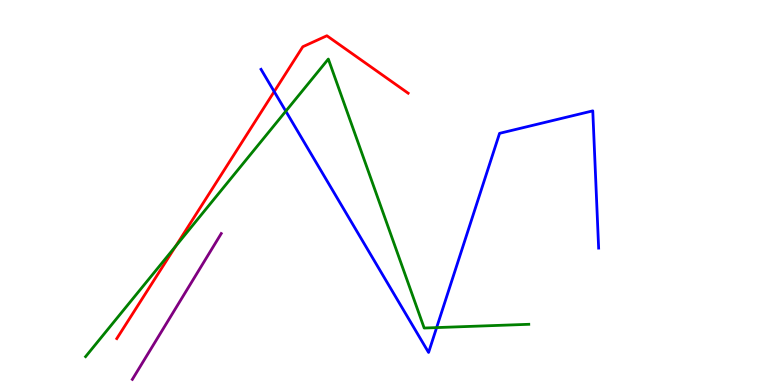[{'lines': ['blue', 'red'], 'intersections': [{'x': 3.54, 'y': 7.62}]}, {'lines': ['green', 'red'], 'intersections': [{'x': 2.27, 'y': 3.61}]}, {'lines': ['purple', 'red'], 'intersections': []}, {'lines': ['blue', 'green'], 'intersections': [{'x': 3.69, 'y': 7.11}, {'x': 5.63, 'y': 1.49}]}, {'lines': ['blue', 'purple'], 'intersections': []}, {'lines': ['green', 'purple'], 'intersections': []}]